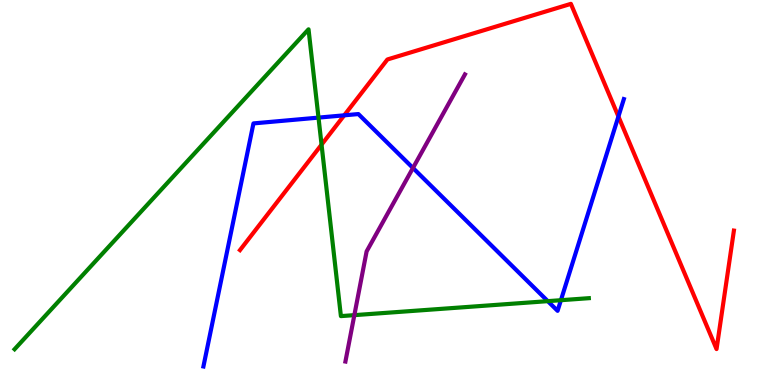[{'lines': ['blue', 'red'], 'intersections': [{'x': 4.44, 'y': 7.0}, {'x': 7.98, 'y': 6.97}]}, {'lines': ['green', 'red'], 'intersections': [{'x': 4.15, 'y': 6.24}]}, {'lines': ['purple', 'red'], 'intersections': []}, {'lines': ['blue', 'green'], 'intersections': [{'x': 4.11, 'y': 6.95}, {'x': 7.07, 'y': 2.18}, {'x': 7.24, 'y': 2.2}]}, {'lines': ['blue', 'purple'], 'intersections': [{'x': 5.33, 'y': 5.64}]}, {'lines': ['green', 'purple'], 'intersections': [{'x': 4.57, 'y': 1.81}]}]